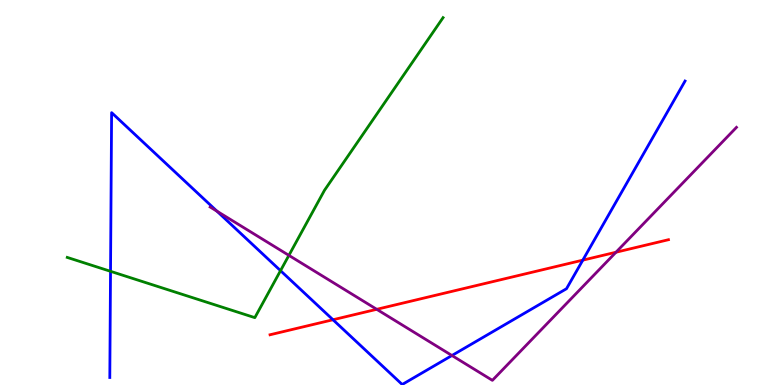[{'lines': ['blue', 'red'], 'intersections': [{'x': 4.3, 'y': 1.69}, {'x': 7.52, 'y': 3.24}]}, {'lines': ['green', 'red'], 'intersections': []}, {'lines': ['purple', 'red'], 'intersections': [{'x': 4.86, 'y': 1.97}, {'x': 7.95, 'y': 3.45}]}, {'lines': ['blue', 'green'], 'intersections': [{'x': 1.43, 'y': 2.95}, {'x': 3.62, 'y': 2.97}]}, {'lines': ['blue', 'purple'], 'intersections': [{'x': 2.8, 'y': 4.52}, {'x': 5.83, 'y': 0.766}]}, {'lines': ['green', 'purple'], 'intersections': [{'x': 3.73, 'y': 3.37}]}]